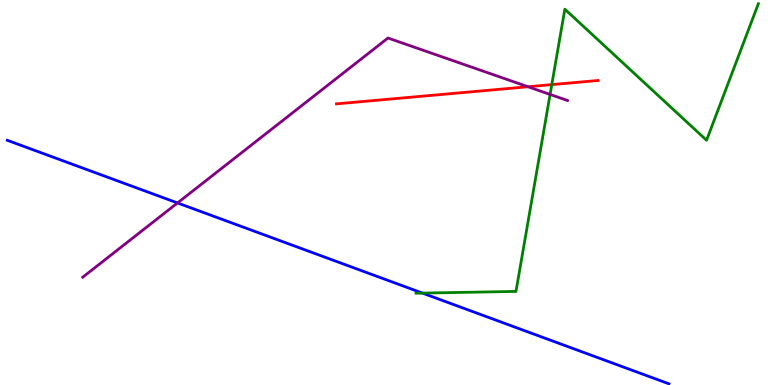[{'lines': ['blue', 'red'], 'intersections': []}, {'lines': ['green', 'red'], 'intersections': [{'x': 7.12, 'y': 7.8}]}, {'lines': ['purple', 'red'], 'intersections': [{'x': 6.81, 'y': 7.75}]}, {'lines': ['blue', 'green'], 'intersections': [{'x': 5.45, 'y': 2.39}]}, {'lines': ['blue', 'purple'], 'intersections': [{'x': 2.29, 'y': 4.73}]}, {'lines': ['green', 'purple'], 'intersections': [{'x': 7.1, 'y': 7.55}]}]